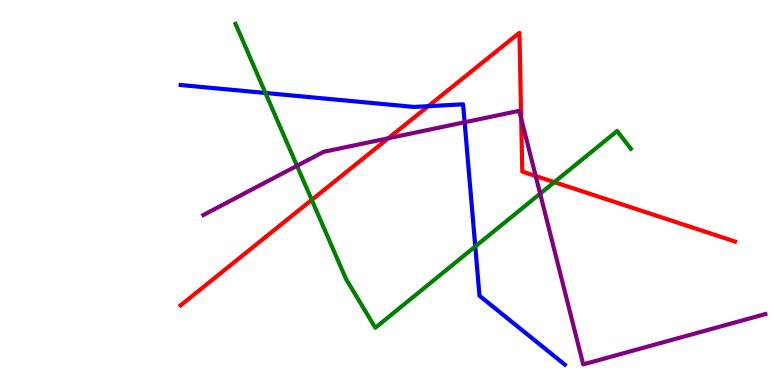[{'lines': ['blue', 'red'], 'intersections': [{'x': 5.53, 'y': 7.24}]}, {'lines': ['green', 'red'], 'intersections': [{'x': 4.02, 'y': 4.81}, {'x': 7.15, 'y': 5.27}]}, {'lines': ['purple', 'red'], 'intersections': [{'x': 5.01, 'y': 6.41}, {'x': 6.72, 'y': 6.92}, {'x': 6.91, 'y': 5.43}]}, {'lines': ['blue', 'green'], 'intersections': [{'x': 3.43, 'y': 7.58}, {'x': 6.13, 'y': 3.6}]}, {'lines': ['blue', 'purple'], 'intersections': [{'x': 6.0, 'y': 6.82}]}, {'lines': ['green', 'purple'], 'intersections': [{'x': 3.83, 'y': 5.69}, {'x': 6.97, 'y': 4.97}]}]